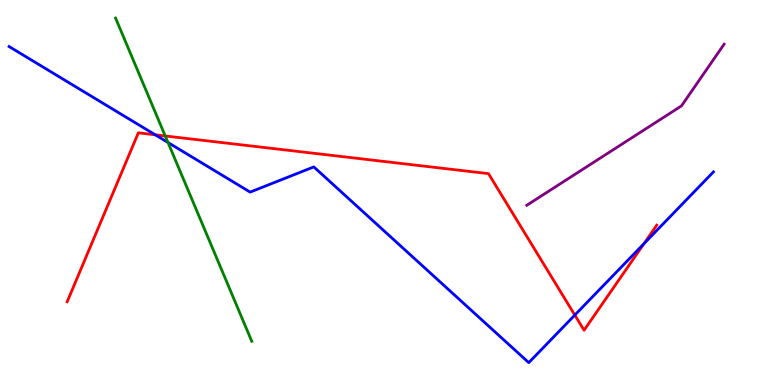[{'lines': ['blue', 'red'], 'intersections': [{'x': 2.0, 'y': 6.5}, {'x': 7.42, 'y': 1.82}, {'x': 8.31, 'y': 3.67}]}, {'lines': ['green', 'red'], 'intersections': [{'x': 2.13, 'y': 6.47}]}, {'lines': ['purple', 'red'], 'intersections': []}, {'lines': ['blue', 'green'], 'intersections': [{'x': 2.17, 'y': 6.3}]}, {'lines': ['blue', 'purple'], 'intersections': []}, {'lines': ['green', 'purple'], 'intersections': []}]